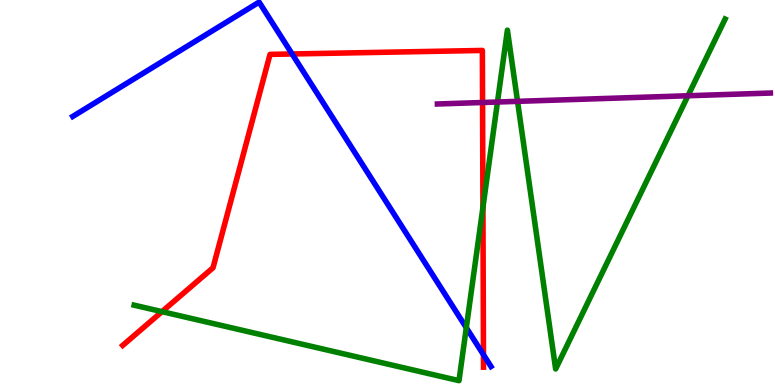[{'lines': ['blue', 'red'], 'intersections': [{'x': 3.77, 'y': 8.6}, {'x': 6.24, 'y': 0.787}]}, {'lines': ['green', 'red'], 'intersections': [{'x': 2.09, 'y': 1.91}, {'x': 6.23, 'y': 4.62}]}, {'lines': ['purple', 'red'], 'intersections': [{'x': 6.23, 'y': 7.34}]}, {'lines': ['blue', 'green'], 'intersections': [{'x': 6.02, 'y': 1.49}]}, {'lines': ['blue', 'purple'], 'intersections': []}, {'lines': ['green', 'purple'], 'intersections': [{'x': 6.42, 'y': 7.35}, {'x': 6.68, 'y': 7.37}, {'x': 8.88, 'y': 7.51}]}]